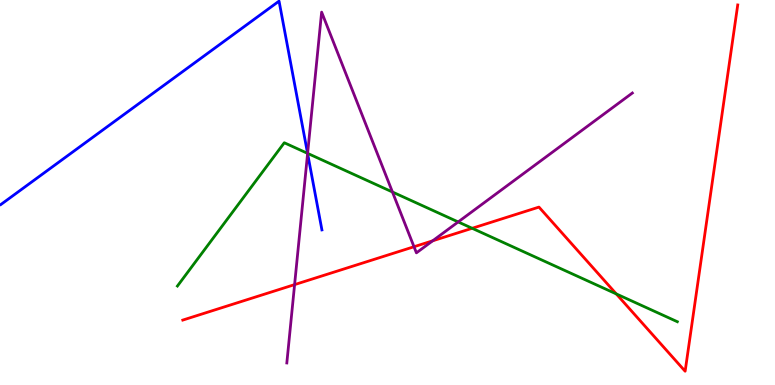[{'lines': ['blue', 'red'], 'intersections': []}, {'lines': ['green', 'red'], 'intersections': [{'x': 6.09, 'y': 4.07}, {'x': 7.95, 'y': 2.37}]}, {'lines': ['purple', 'red'], 'intersections': [{'x': 3.8, 'y': 2.61}, {'x': 5.34, 'y': 3.59}, {'x': 5.58, 'y': 3.75}]}, {'lines': ['blue', 'green'], 'intersections': [{'x': 3.97, 'y': 6.02}]}, {'lines': ['blue', 'purple'], 'intersections': [{'x': 3.97, 'y': 6.01}]}, {'lines': ['green', 'purple'], 'intersections': [{'x': 3.97, 'y': 6.02}, {'x': 5.06, 'y': 5.01}, {'x': 5.91, 'y': 4.24}]}]